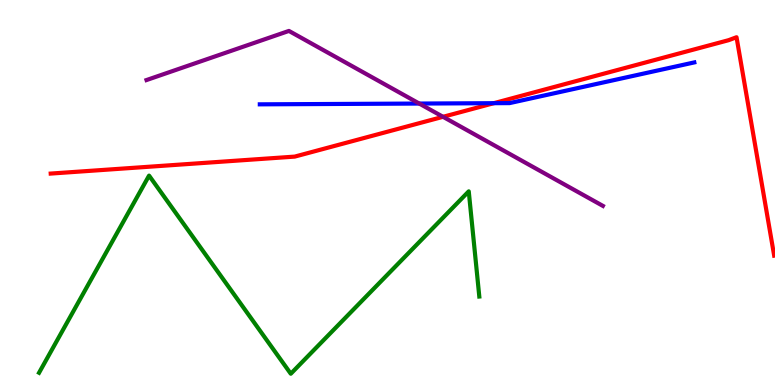[{'lines': ['blue', 'red'], 'intersections': [{'x': 6.37, 'y': 7.32}]}, {'lines': ['green', 'red'], 'intersections': []}, {'lines': ['purple', 'red'], 'intersections': [{'x': 5.72, 'y': 6.97}]}, {'lines': ['blue', 'green'], 'intersections': []}, {'lines': ['blue', 'purple'], 'intersections': [{'x': 5.41, 'y': 7.31}]}, {'lines': ['green', 'purple'], 'intersections': []}]